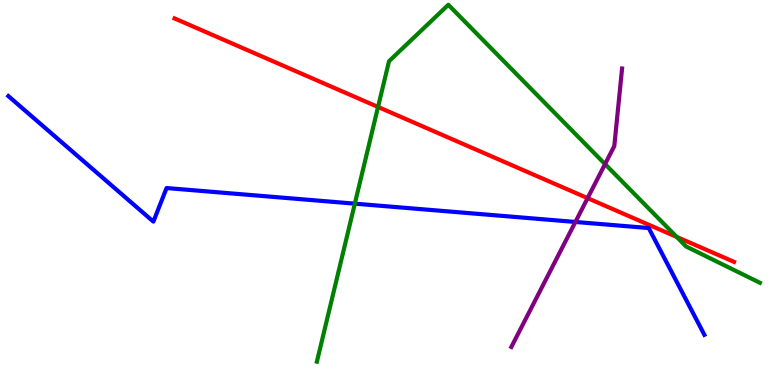[{'lines': ['blue', 'red'], 'intersections': []}, {'lines': ['green', 'red'], 'intersections': [{'x': 4.88, 'y': 7.22}, {'x': 8.73, 'y': 3.85}]}, {'lines': ['purple', 'red'], 'intersections': [{'x': 7.58, 'y': 4.85}]}, {'lines': ['blue', 'green'], 'intersections': [{'x': 4.58, 'y': 4.71}]}, {'lines': ['blue', 'purple'], 'intersections': [{'x': 7.42, 'y': 4.23}]}, {'lines': ['green', 'purple'], 'intersections': [{'x': 7.81, 'y': 5.74}]}]